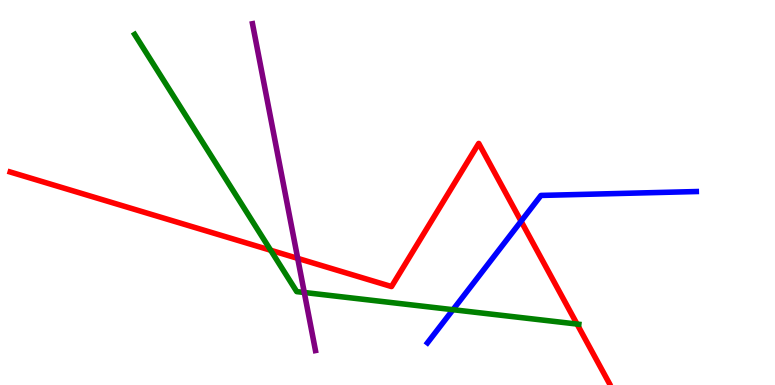[{'lines': ['blue', 'red'], 'intersections': [{'x': 6.72, 'y': 4.25}]}, {'lines': ['green', 'red'], 'intersections': [{'x': 3.49, 'y': 3.5}, {'x': 7.45, 'y': 1.58}]}, {'lines': ['purple', 'red'], 'intersections': [{'x': 3.84, 'y': 3.29}]}, {'lines': ['blue', 'green'], 'intersections': [{'x': 5.84, 'y': 1.96}]}, {'lines': ['blue', 'purple'], 'intersections': []}, {'lines': ['green', 'purple'], 'intersections': [{'x': 3.93, 'y': 2.4}]}]